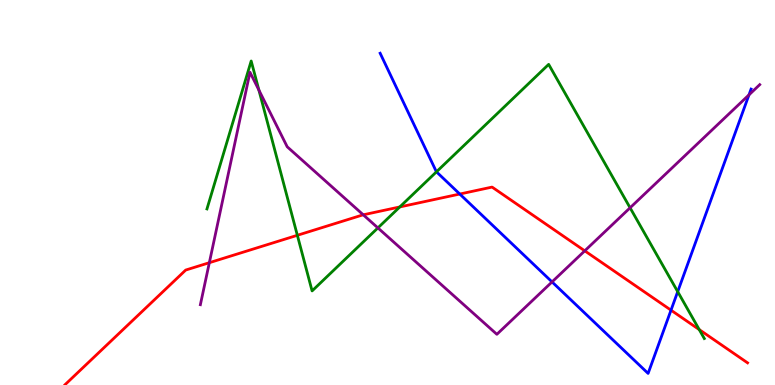[{'lines': ['blue', 'red'], 'intersections': [{'x': 5.93, 'y': 4.96}, {'x': 8.66, 'y': 1.94}]}, {'lines': ['green', 'red'], 'intersections': [{'x': 3.84, 'y': 3.89}, {'x': 5.16, 'y': 4.62}, {'x': 9.02, 'y': 1.44}]}, {'lines': ['purple', 'red'], 'intersections': [{'x': 2.7, 'y': 3.18}, {'x': 4.69, 'y': 4.42}, {'x': 7.55, 'y': 3.48}]}, {'lines': ['blue', 'green'], 'intersections': [{'x': 5.63, 'y': 5.54}, {'x': 8.74, 'y': 2.42}]}, {'lines': ['blue', 'purple'], 'intersections': [{'x': 7.12, 'y': 2.68}, {'x': 9.66, 'y': 7.54}]}, {'lines': ['green', 'purple'], 'intersections': [{'x': 3.34, 'y': 7.66}, {'x': 4.88, 'y': 4.08}, {'x': 8.13, 'y': 4.6}]}]